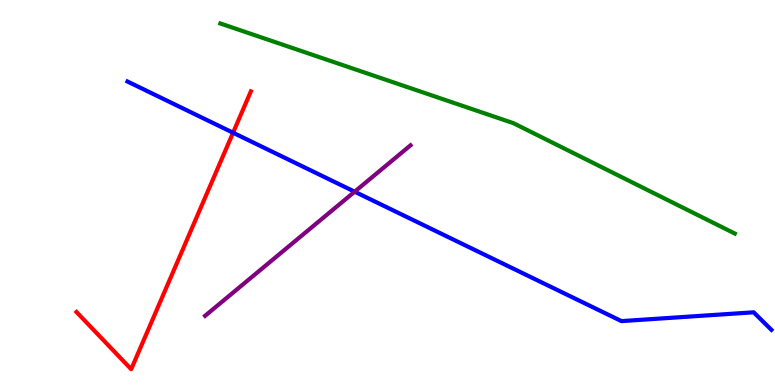[{'lines': ['blue', 'red'], 'intersections': [{'x': 3.01, 'y': 6.55}]}, {'lines': ['green', 'red'], 'intersections': []}, {'lines': ['purple', 'red'], 'intersections': []}, {'lines': ['blue', 'green'], 'intersections': []}, {'lines': ['blue', 'purple'], 'intersections': [{'x': 4.58, 'y': 5.02}]}, {'lines': ['green', 'purple'], 'intersections': []}]